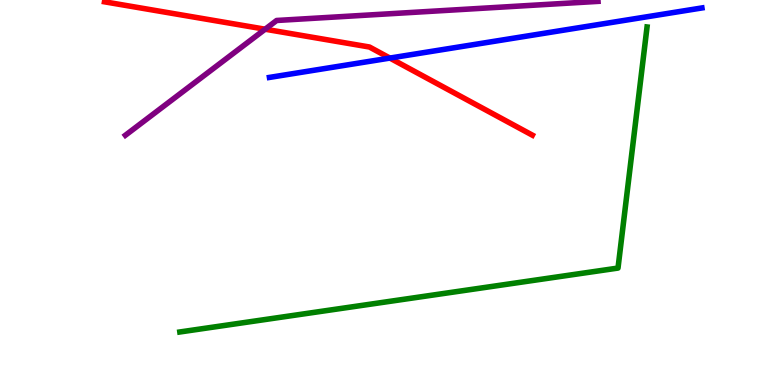[{'lines': ['blue', 'red'], 'intersections': [{'x': 5.03, 'y': 8.49}]}, {'lines': ['green', 'red'], 'intersections': []}, {'lines': ['purple', 'red'], 'intersections': [{'x': 3.42, 'y': 9.24}]}, {'lines': ['blue', 'green'], 'intersections': []}, {'lines': ['blue', 'purple'], 'intersections': []}, {'lines': ['green', 'purple'], 'intersections': []}]